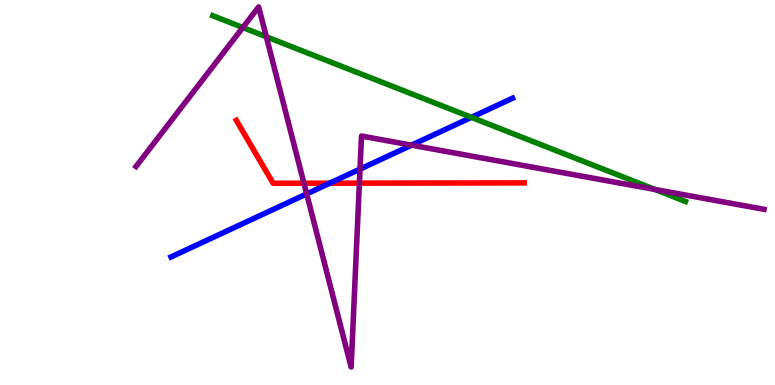[{'lines': ['blue', 'red'], 'intersections': [{'x': 4.25, 'y': 5.24}]}, {'lines': ['green', 'red'], 'intersections': []}, {'lines': ['purple', 'red'], 'intersections': [{'x': 3.92, 'y': 5.24}, {'x': 4.64, 'y': 5.24}]}, {'lines': ['blue', 'green'], 'intersections': [{'x': 6.08, 'y': 6.95}]}, {'lines': ['blue', 'purple'], 'intersections': [{'x': 3.96, 'y': 4.96}, {'x': 4.65, 'y': 5.61}, {'x': 5.31, 'y': 6.23}]}, {'lines': ['green', 'purple'], 'intersections': [{'x': 3.13, 'y': 9.28}, {'x': 3.44, 'y': 9.05}, {'x': 8.45, 'y': 5.08}]}]